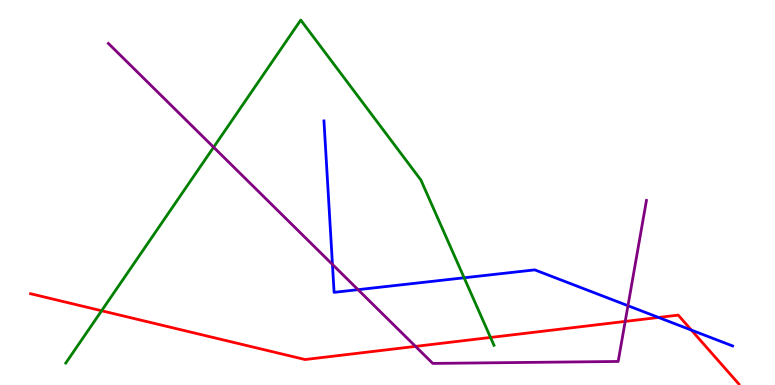[{'lines': ['blue', 'red'], 'intersections': [{'x': 8.5, 'y': 1.75}, {'x': 8.92, 'y': 1.43}]}, {'lines': ['green', 'red'], 'intersections': [{'x': 1.31, 'y': 1.93}, {'x': 6.33, 'y': 1.23}]}, {'lines': ['purple', 'red'], 'intersections': [{'x': 5.36, 'y': 1.0}, {'x': 8.07, 'y': 1.65}]}, {'lines': ['blue', 'green'], 'intersections': [{'x': 5.99, 'y': 2.78}]}, {'lines': ['blue', 'purple'], 'intersections': [{'x': 4.29, 'y': 3.13}, {'x': 4.62, 'y': 2.48}, {'x': 8.1, 'y': 2.06}]}, {'lines': ['green', 'purple'], 'intersections': [{'x': 2.76, 'y': 6.18}]}]